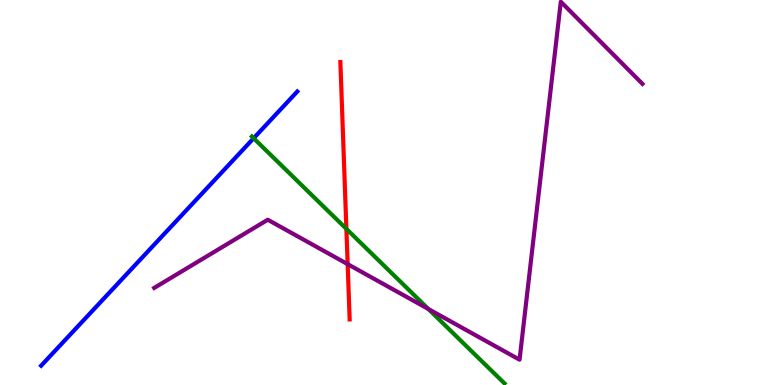[{'lines': ['blue', 'red'], 'intersections': []}, {'lines': ['green', 'red'], 'intersections': [{'x': 4.47, 'y': 4.05}]}, {'lines': ['purple', 'red'], 'intersections': [{'x': 4.49, 'y': 3.14}]}, {'lines': ['blue', 'green'], 'intersections': [{'x': 3.27, 'y': 6.41}]}, {'lines': ['blue', 'purple'], 'intersections': []}, {'lines': ['green', 'purple'], 'intersections': [{'x': 5.53, 'y': 1.97}]}]